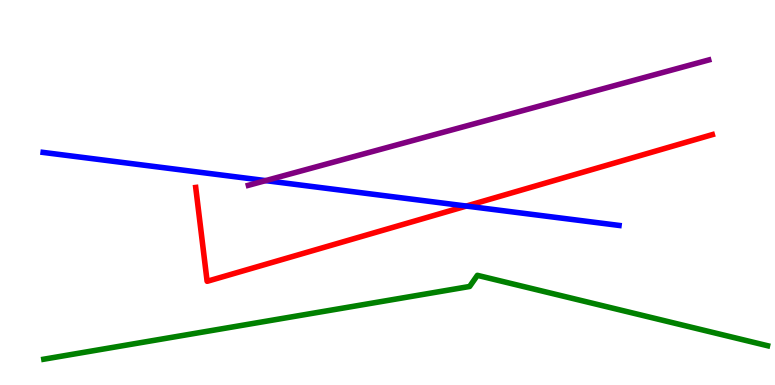[{'lines': ['blue', 'red'], 'intersections': [{'x': 6.02, 'y': 4.65}]}, {'lines': ['green', 'red'], 'intersections': []}, {'lines': ['purple', 'red'], 'intersections': []}, {'lines': ['blue', 'green'], 'intersections': []}, {'lines': ['blue', 'purple'], 'intersections': [{'x': 3.43, 'y': 5.31}]}, {'lines': ['green', 'purple'], 'intersections': []}]